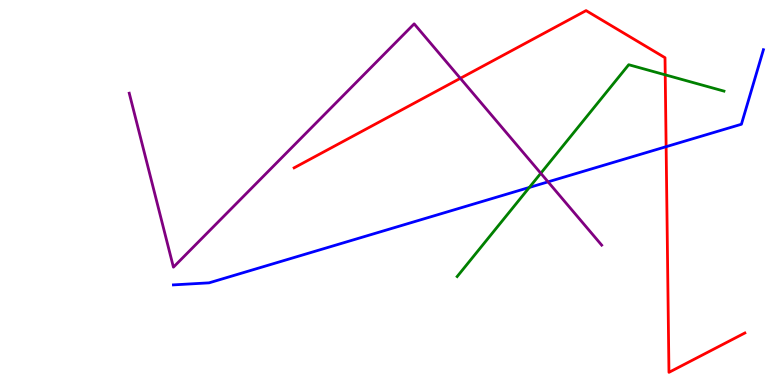[{'lines': ['blue', 'red'], 'intersections': [{'x': 8.6, 'y': 6.19}]}, {'lines': ['green', 'red'], 'intersections': [{'x': 8.58, 'y': 8.06}]}, {'lines': ['purple', 'red'], 'intersections': [{'x': 5.94, 'y': 7.97}]}, {'lines': ['blue', 'green'], 'intersections': [{'x': 6.83, 'y': 5.13}]}, {'lines': ['blue', 'purple'], 'intersections': [{'x': 7.07, 'y': 5.28}]}, {'lines': ['green', 'purple'], 'intersections': [{'x': 6.98, 'y': 5.5}]}]